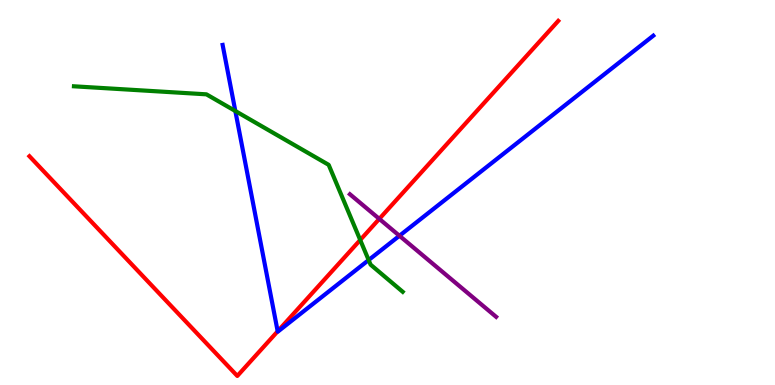[{'lines': ['blue', 'red'], 'intersections': [{'x': 3.58, 'y': 1.39}]}, {'lines': ['green', 'red'], 'intersections': [{'x': 4.65, 'y': 3.77}]}, {'lines': ['purple', 'red'], 'intersections': [{'x': 4.89, 'y': 4.31}]}, {'lines': ['blue', 'green'], 'intersections': [{'x': 3.04, 'y': 7.12}, {'x': 4.76, 'y': 3.25}]}, {'lines': ['blue', 'purple'], 'intersections': [{'x': 5.15, 'y': 3.88}]}, {'lines': ['green', 'purple'], 'intersections': []}]